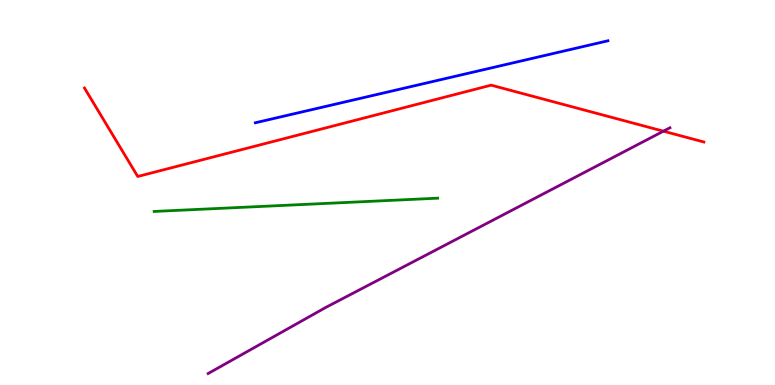[{'lines': ['blue', 'red'], 'intersections': []}, {'lines': ['green', 'red'], 'intersections': []}, {'lines': ['purple', 'red'], 'intersections': [{'x': 8.56, 'y': 6.59}]}, {'lines': ['blue', 'green'], 'intersections': []}, {'lines': ['blue', 'purple'], 'intersections': []}, {'lines': ['green', 'purple'], 'intersections': []}]